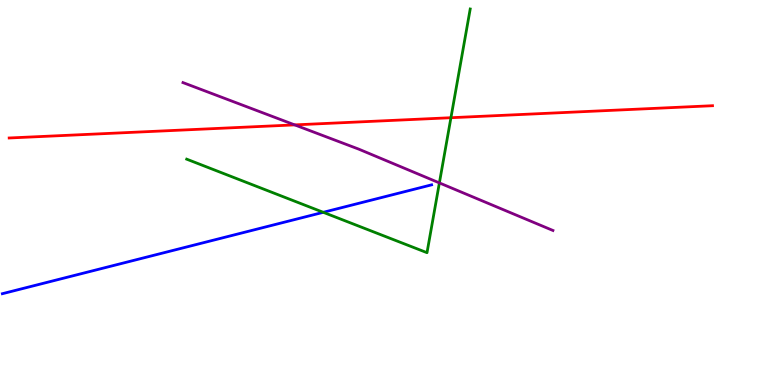[{'lines': ['blue', 'red'], 'intersections': []}, {'lines': ['green', 'red'], 'intersections': [{'x': 5.82, 'y': 6.94}]}, {'lines': ['purple', 'red'], 'intersections': [{'x': 3.8, 'y': 6.76}]}, {'lines': ['blue', 'green'], 'intersections': [{'x': 4.17, 'y': 4.49}]}, {'lines': ['blue', 'purple'], 'intersections': []}, {'lines': ['green', 'purple'], 'intersections': [{'x': 5.67, 'y': 5.25}]}]